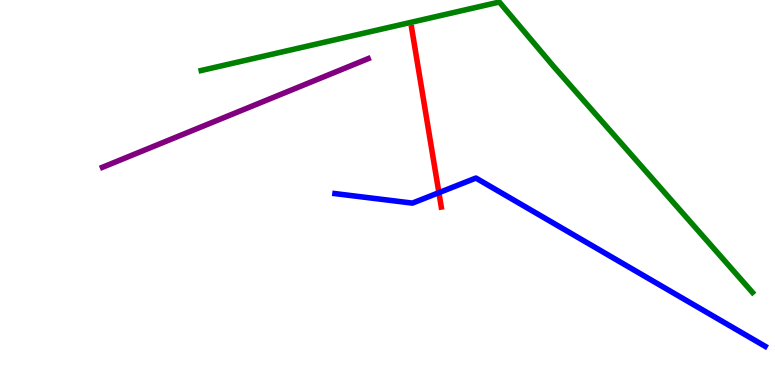[{'lines': ['blue', 'red'], 'intersections': [{'x': 5.66, 'y': 5.0}]}, {'lines': ['green', 'red'], 'intersections': []}, {'lines': ['purple', 'red'], 'intersections': []}, {'lines': ['blue', 'green'], 'intersections': []}, {'lines': ['blue', 'purple'], 'intersections': []}, {'lines': ['green', 'purple'], 'intersections': []}]